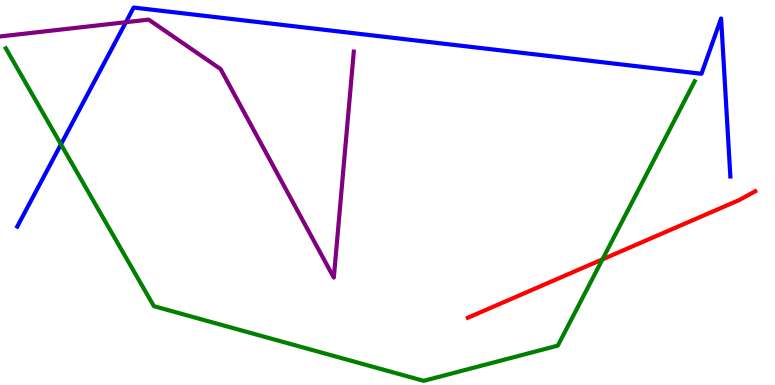[{'lines': ['blue', 'red'], 'intersections': []}, {'lines': ['green', 'red'], 'intersections': [{'x': 7.77, 'y': 3.26}]}, {'lines': ['purple', 'red'], 'intersections': []}, {'lines': ['blue', 'green'], 'intersections': [{'x': 0.787, 'y': 6.25}]}, {'lines': ['blue', 'purple'], 'intersections': [{'x': 1.62, 'y': 9.42}]}, {'lines': ['green', 'purple'], 'intersections': []}]